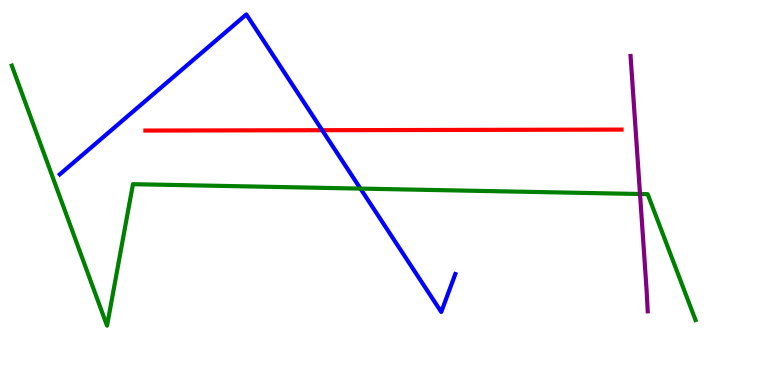[{'lines': ['blue', 'red'], 'intersections': [{'x': 4.16, 'y': 6.62}]}, {'lines': ['green', 'red'], 'intersections': []}, {'lines': ['purple', 'red'], 'intersections': []}, {'lines': ['blue', 'green'], 'intersections': [{'x': 4.65, 'y': 5.1}]}, {'lines': ['blue', 'purple'], 'intersections': []}, {'lines': ['green', 'purple'], 'intersections': [{'x': 8.26, 'y': 4.96}]}]